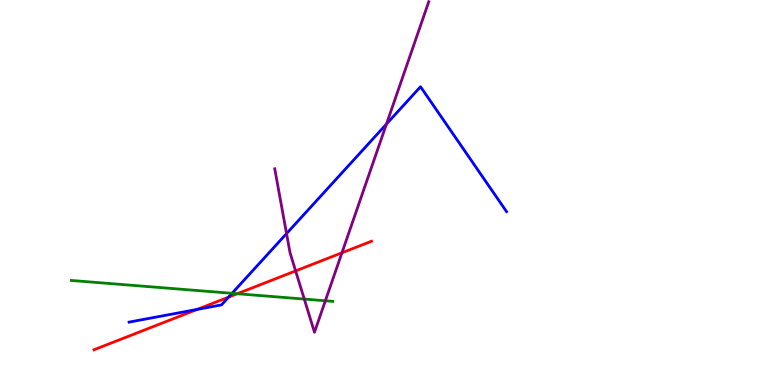[{'lines': ['blue', 'red'], 'intersections': [{'x': 2.54, 'y': 1.96}, {'x': 2.95, 'y': 2.28}]}, {'lines': ['green', 'red'], 'intersections': [{'x': 3.06, 'y': 2.37}]}, {'lines': ['purple', 'red'], 'intersections': [{'x': 3.81, 'y': 2.96}, {'x': 4.41, 'y': 3.43}]}, {'lines': ['blue', 'green'], 'intersections': [{'x': 2.99, 'y': 2.38}]}, {'lines': ['blue', 'purple'], 'intersections': [{'x': 3.7, 'y': 3.93}, {'x': 4.99, 'y': 6.78}]}, {'lines': ['green', 'purple'], 'intersections': [{'x': 3.93, 'y': 2.23}, {'x': 4.2, 'y': 2.19}]}]